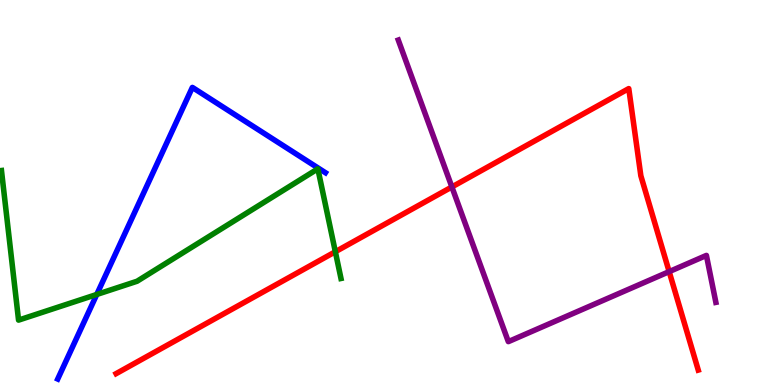[{'lines': ['blue', 'red'], 'intersections': []}, {'lines': ['green', 'red'], 'intersections': [{'x': 4.33, 'y': 3.46}]}, {'lines': ['purple', 'red'], 'intersections': [{'x': 5.83, 'y': 5.14}, {'x': 8.63, 'y': 2.94}]}, {'lines': ['blue', 'green'], 'intersections': [{'x': 1.25, 'y': 2.35}]}, {'lines': ['blue', 'purple'], 'intersections': []}, {'lines': ['green', 'purple'], 'intersections': []}]